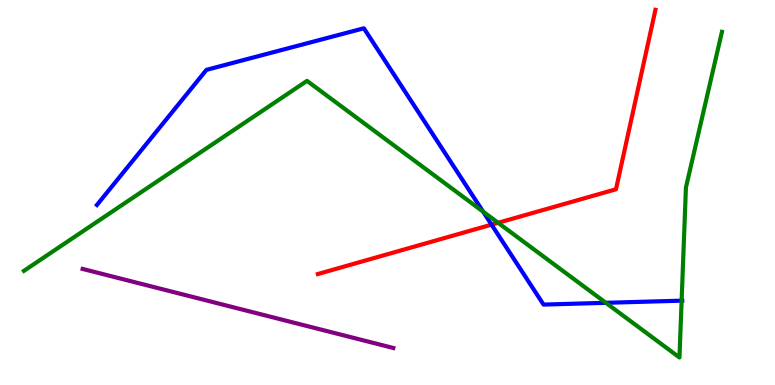[{'lines': ['blue', 'red'], 'intersections': [{'x': 6.34, 'y': 4.16}]}, {'lines': ['green', 'red'], 'intersections': [{'x': 6.43, 'y': 4.21}]}, {'lines': ['purple', 'red'], 'intersections': []}, {'lines': ['blue', 'green'], 'intersections': [{'x': 6.23, 'y': 4.5}, {'x': 7.82, 'y': 2.13}, {'x': 8.8, 'y': 2.19}]}, {'lines': ['blue', 'purple'], 'intersections': []}, {'lines': ['green', 'purple'], 'intersections': []}]